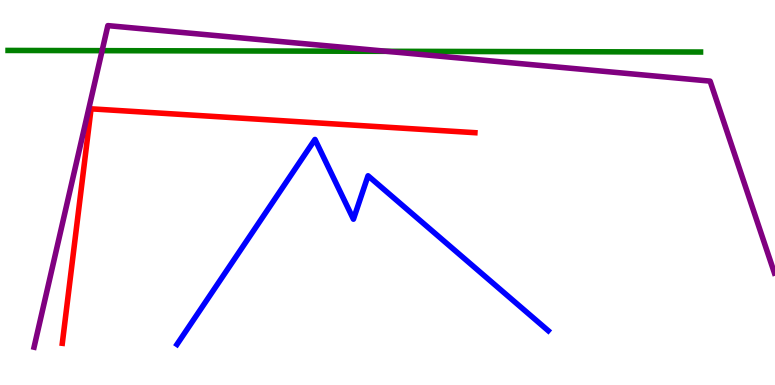[{'lines': ['blue', 'red'], 'intersections': []}, {'lines': ['green', 'red'], 'intersections': []}, {'lines': ['purple', 'red'], 'intersections': []}, {'lines': ['blue', 'green'], 'intersections': []}, {'lines': ['blue', 'purple'], 'intersections': []}, {'lines': ['green', 'purple'], 'intersections': [{'x': 1.32, 'y': 8.68}, {'x': 4.99, 'y': 8.67}]}]